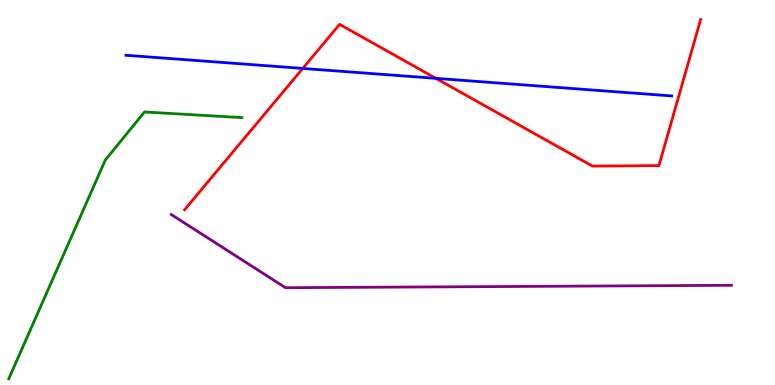[{'lines': ['blue', 'red'], 'intersections': [{'x': 3.91, 'y': 8.22}, {'x': 5.63, 'y': 7.96}]}, {'lines': ['green', 'red'], 'intersections': []}, {'lines': ['purple', 'red'], 'intersections': []}, {'lines': ['blue', 'green'], 'intersections': []}, {'lines': ['blue', 'purple'], 'intersections': []}, {'lines': ['green', 'purple'], 'intersections': []}]